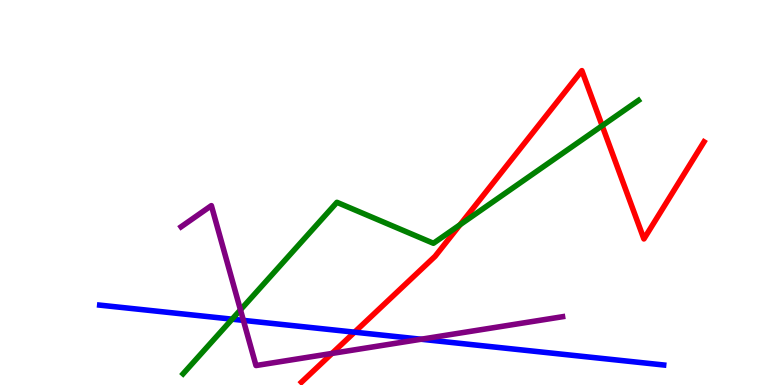[{'lines': ['blue', 'red'], 'intersections': [{'x': 4.57, 'y': 1.37}]}, {'lines': ['green', 'red'], 'intersections': [{'x': 5.94, 'y': 4.16}, {'x': 7.77, 'y': 6.73}]}, {'lines': ['purple', 'red'], 'intersections': [{'x': 4.28, 'y': 0.82}]}, {'lines': ['blue', 'green'], 'intersections': [{'x': 2.99, 'y': 1.71}]}, {'lines': ['blue', 'purple'], 'intersections': [{'x': 3.14, 'y': 1.68}, {'x': 5.43, 'y': 1.19}]}, {'lines': ['green', 'purple'], 'intersections': [{'x': 3.1, 'y': 1.95}]}]